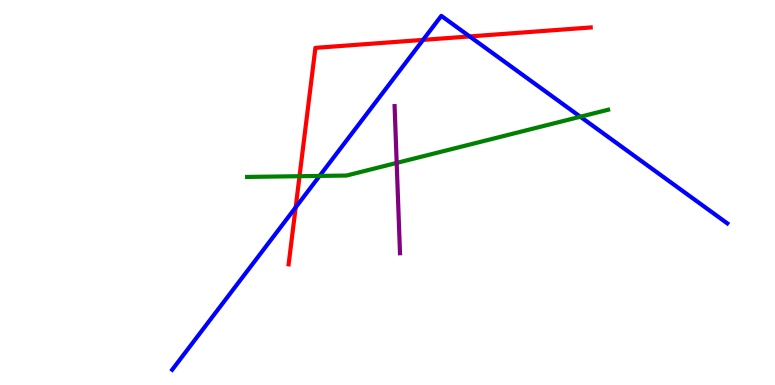[{'lines': ['blue', 'red'], 'intersections': [{'x': 3.82, 'y': 4.61}, {'x': 5.46, 'y': 8.96}, {'x': 6.06, 'y': 9.05}]}, {'lines': ['green', 'red'], 'intersections': [{'x': 3.86, 'y': 5.42}]}, {'lines': ['purple', 'red'], 'intersections': []}, {'lines': ['blue', 'green'], 'intersections': [{'x': 4.12, 'y': 5.43}, {'x': 7.49, 'y': 6.97}]}, {'lines': ['blue', 'purple'], 'intersections': []}, {'lines': ['green', 'purple'], 'intersections': [{'x': 5.12, 'y': 5.77}]}]